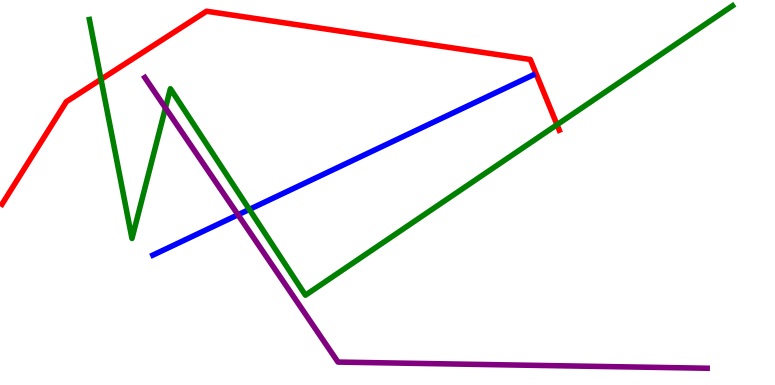[{'lines': ['blue', 'red'], 'intersections': []}, {'lines': ['green', 'red'], 'intersections': [{'x': 1.3, 'y': 7.94}, {'x': 7.19, 'y': 6.76}]}, {'lines': ['purple', 'red'], 'intersections': []}, {'lines': ['blue', 'green'], 'intersections': [{'x': 3.22, 'y': 4.56}]}, {'lines': ['blue', 'purple'], 'intersections': [{'x': 3.07, 'y': 4.42}]}, {'lines': ['green', 'purple'], 'intersections': [{'x': 2.14, 'y': 7.2}]}]